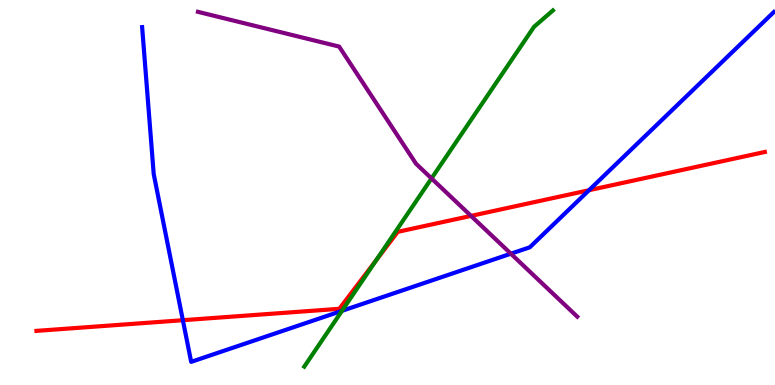[{'lines': ['blue', 'red'], 'intersections': [{'x': 2.36, 'y': 1.68}, {'x': 7.6, 'y': 5.06}]}, {'lines': ['green', 'red'], 'intersections': [{'x': 4.85, 'y': 3.24}]}, {'lines': ['purple', 'red'], 'intersections': [{'x': 6.08, 'y': 4.39}]}, {'lines': ['blue', 'green'], 'intersections': [{'x': 4.41, 'y': 1.93}]}, {'lines': ['blue', 'purple'], 'intersections': [{'x': 6.59, 'y': 3.41}]}, {'lines': ['green', 'purple'], 'intersections': [{'x': 5.57, 'y': 5.37}]}]